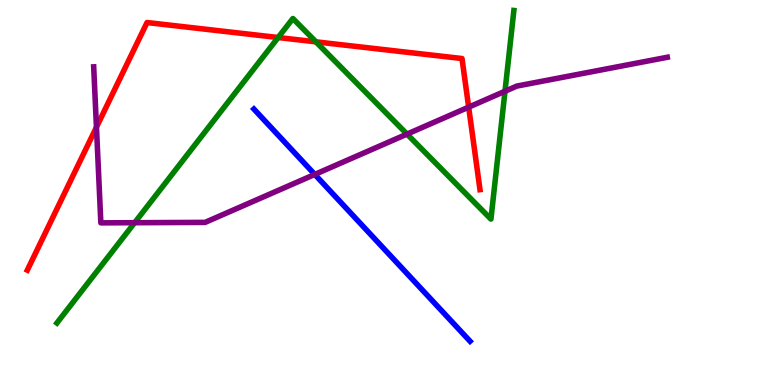[{'lines': ['blue', 'red'], 'intersections': []}, {'lines': ['green', 'red'], 'intersections': [{'x': 3.59, 'y': 9.03}, {'x': 4.08, 'y': 8.91}]}, {'lines': ['purple', 'red'], 'intersections': [{'x': 1.24, 'y': 6.7}, {'x': 6.05, 'y': 7.22}]}, {'lines': ['blue', 'green'], 'intersections': []}, {'lines': ['blue', 'purple'], 'intersections': [{'x': 4.06, 'y': 5.47}]}, {'lines': ['green', 'purple'], 'intersections': [{'x': 1.74, 'y': 4.22}, {'x': 5.25, 'y': 6.52}, {'x': 6.52, 'y': 7.63}]}]